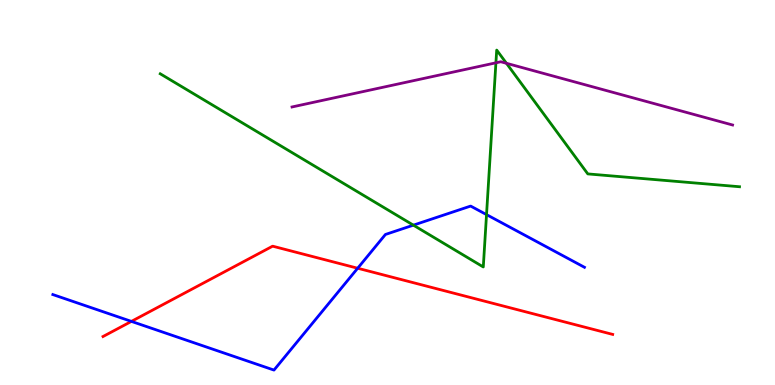[{'lines': ['blue', 'red'], 'intersections': [{'x': 1.7, 'y': 1.65}, {'x': 4.62, 'y': 3.03}]}, {'lines': ['green', 'red'], 'intersections': []}, {'lines': ['purple', 'red'], 'intersections': []}, {'lines': ['blue', 'green'], 'intersections': [{'x': 5.33, 'y': 4.15}, {'x': 6.28, 'y': 4.43}]}, {'lines': ['blue', 'purple'], 'intersections': []}, {'lines': ['green', 'purple'], 'intersections': [{'x': 6.4, 'y': 8.37}, {'x': 6.53, 'y': 8.36}]}]